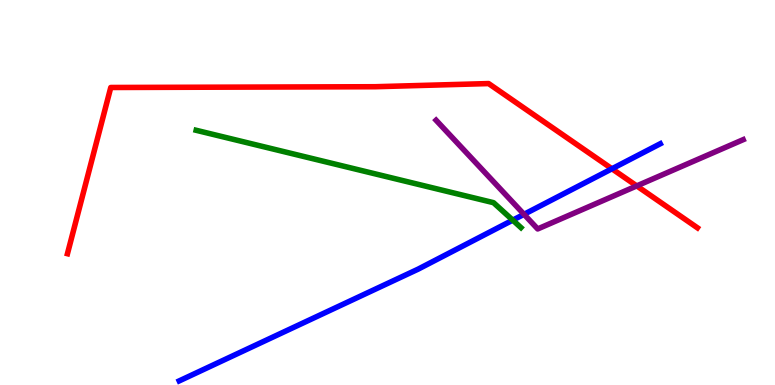[{'lines': ['blue', 'red'], 'intersections': [{'x': 7.9, 'y': 5.62}]}, {'lines': ['green', 'red'], 'intersections': []}, {'lines': ['purple', 'red'], 'intersections': [{'x': 8.22, 'y': 5.17}]}, {'lines': ['blue', 'green'], 'intersections': [{'x': 6.62, 'y': 4.28}]}, {'lines': ['blue', 'purple'], 'intersections': [{'x': 6.76, 'y': 4.43}]}, {'lines': ['green', 'purple'], 'intersections': []}]